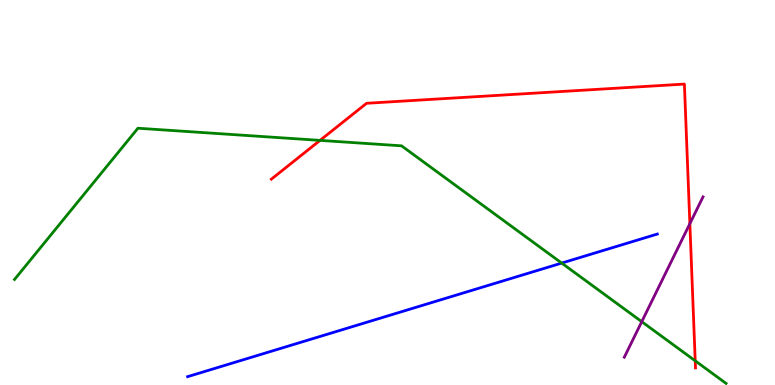[{'lines': ['blue', 'red'], 'intersections': []}, {'lines': ['green', 'red'], 'intersections': [{'x': 4.13, 'y': 6.35}, {'x': 8.97, 'y': 0.628}]}, {'lines': ['purple', 'red'], 'intersections': [{'x': 8.9, 'y': 4.19}]}, {'lines': ['blue', 'green'], 'intersections': [{'x': 7.25, 'y': 3.17}]}, {'lines': ['blue', 'purple'], 'intersections': []}, {'lines': ['green', 'purple'], 'intersections': [{'x': 8.28, 'y': 1.64}]}]